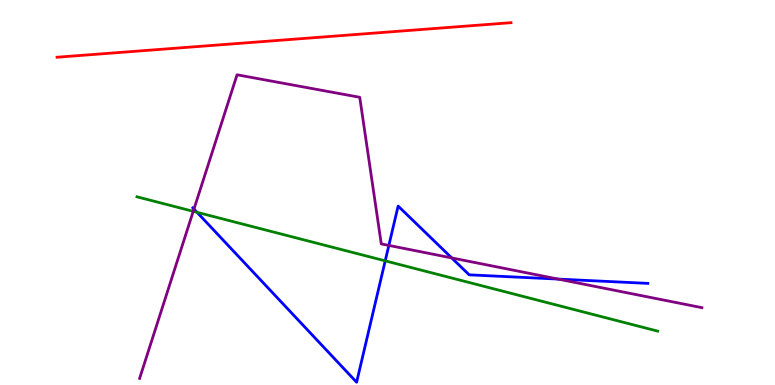[{'lines': ['blue', 'red'], 'intersections': []}, {'lines': ['green', 'red'], 'intersections': []}, {'lines': ['purple', 'red'], 'intersections': []}, {'lines': ['blue', 'green'], 'intersections': [{'x': 2.54, 'y': 4.49}, {'x': 4.97, 'y': 3.22}]}, {'lines': ['blue', 'purple'], 'intersections': [{'x': 2.5, 'y': 4.57}, {'x': 5.02, 'y': 3.63}, {'x': 5.83, 'y': 3.3}, {'x': 7.2, 'y': 2.75}]}, {'lines': ['green', 'purple'], 'intersections': [{'x': 2.49, 'y': 4.51}]}]